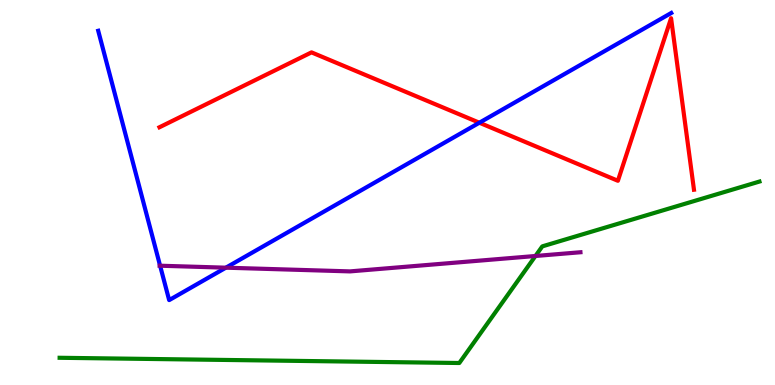[{'lines': ['blue', 'red'], 'intersections': [{'x': 6.19, 'y': 6.81}]}, {'lines': ['green', 'red'], 'intersections': []}, {'lines': ['purple', 'red'], 'intersections': []}, {'lines': ['blue', 'green'], 'intersections': []}, {'lines': ['blue', 'purple'], 'intersections': [{'x': 2.07, 'y': 3.1}, {'x': 2.91, 'y': 3.05}]}, {'lines': ['green', 'purple'], 'intersections': [{'x': 6.91, 'y': 3.35}]}]